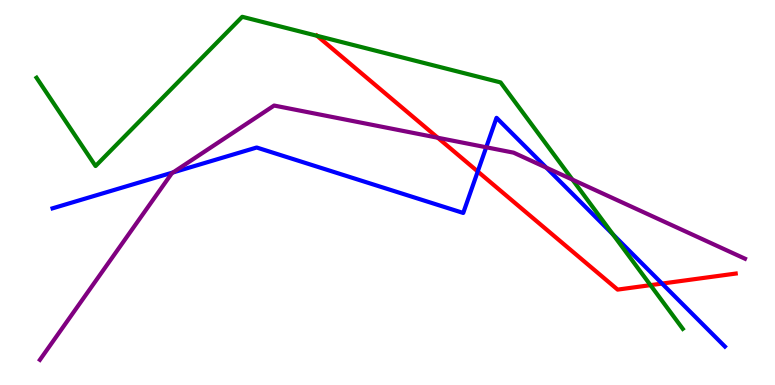[{'lines': ['blue', 'red'], 'intersections': [{'x': 6.16, 'y': 5.55}, {'x': 8.54, 'y': 2.63}]}, {'lines': ['green', 'red'], 'intersections': [{'x': 4.09, 'y': 9.07}, {'x': 8.39, 'y': 2.59}]}, {'lines': ['purple', 'red'], 'intersections': [{'x': 5.65, 'y': 6.42}]}, {'lines': ['blue', 'green'], 'intersections': [{'x': 7.91, 'y': 3.91}]}, {'lines': ['blue', 'purple'], 'intersections': [{'x': 2.23, 'y': 5.52}, {'x': 6.27, 'y': 6.17}, {'x': 7.05, 'y': 5.65}]}, {'lines': ['green', 'purple'], 'intersections': [{'x': 7.39, 'y': 5.33}]}]